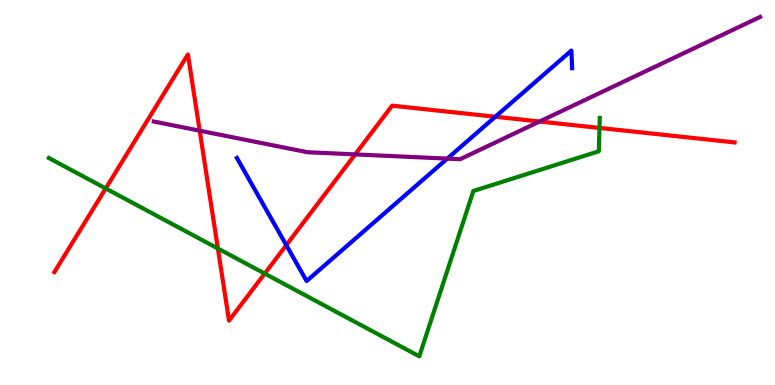[{'lines': ['blue', 'red'], 'intersections': [{'x': 3.69, 'y': 3.63}, {'x': 6.39, 'y': 6.97}]}, {'lines': ['green', 'red'], 'intersections': [{'x': 1.36, 'y': 5.11}, {'x': 2.81, 'y': 3.55}, {'x': 3.42, 'y': 2.89}, {'x': 7.74, 'y': 6.68}]}, {'lines': ['purple', 'red'], 'intersections': [{'x': 2.58, 'y': 6.61}, {'x': 4.58, 'y': 5.99}, {'x': 6.96, 'y': 6.84}]}, {'lines': ['blue', 'green'], 'intersections': []}, {'lines': ['blue', 'purple'], 'intersections': [{'x': 5.77, 'y': 5.88}]}, {'lines': ['green', 'purple'], 'intersections': []}]